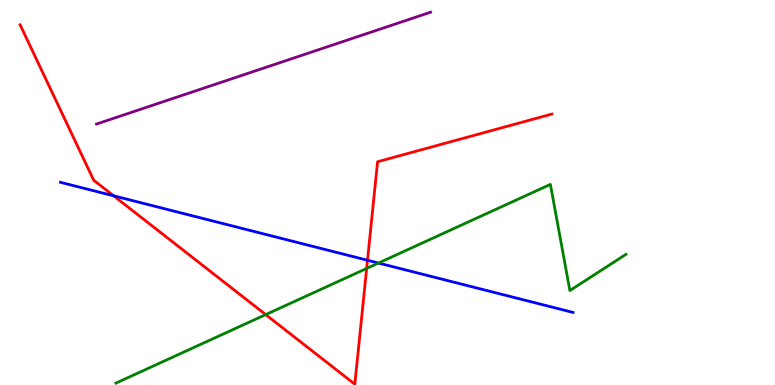[{'lines': ['blue', 'red'], 'intersections': [{'x': 1.47, 'y': 4.91}, {'x': 4.74, 'y': 3.24}]}, {'lines': ['green', 'red'], 'intersections': [{'x': 3.43, 'y': 1.83}, {'x': 4.73, 'y': 3.03}]}, {'lines': ['purple', 'red'], 'intersections': []}, {'lines': ['blue', 'green'], 'intersections': [{'x': 4.88, 'y': 3.17}]}, {'lines': ['blue', 'purple'], 'intersections': []}, {'lines': ['green', 'purple'], 'intersections': []}]